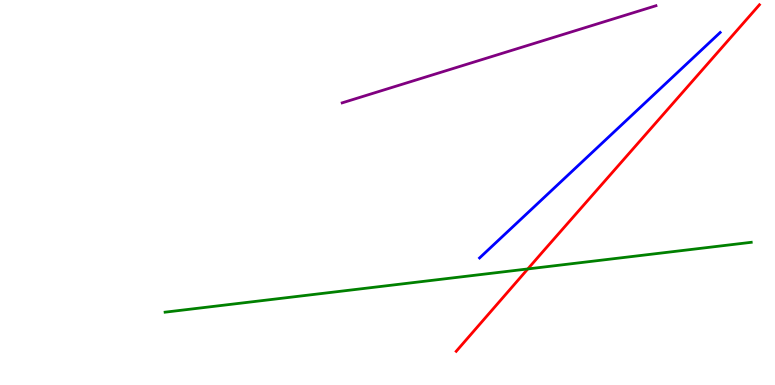[{'lines': ['blue', 'red'], 'intersections': []}, {'lines': ['green', 'red'], 'intersections': [{'x': 6.81, 'y': 3.01}]}, {'lines': ['purple', 'red'], 'intersections': []}, {'lines': ['blue', 'green'], 'intersections': []}, {'lines': ['blue', 'purple'], 'intersections': []}, {'lines': ['green', 'purple'], 'intersections': []}]